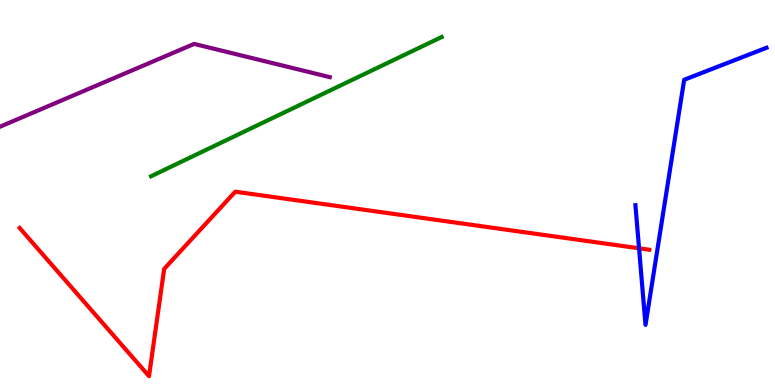[{'lines': ['blue', 'red'], 'intersections': [{'x': 8.25, 'y': 3.55}]}, {'lines': ['green', 'red'], 'intersections': []}, {'lines': ['purple', 'red'], 'intersections': []}, {'lines': ['blue', 'green'], 'intersections': []}, {'lines': ['blue', 'purple'], 'intersections': []}, {'lines': ['green', 'purple'], 'intersections': []}]